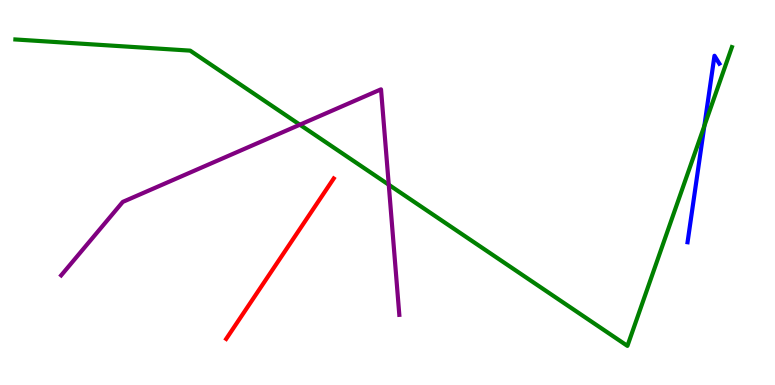[{'lines': ['blue', 'red'], 'intersections': []}, {'lines': ['green', 'red'], 'intersections': []}, {'lines': ['purple', 'red'], 'intersections': []}, {'lines': ['blue', 'green'], 'intersections': [{'x': 9.09, 'y': 6.73}]}, {'lines': ['blue', 'purple'], 'intersections': []}, {'lines': ['green', 'purple'], 'intersections': [{'x': 3.87, 'y': 6.76}, {'x': 5.02, 'y': 5.2}]}]